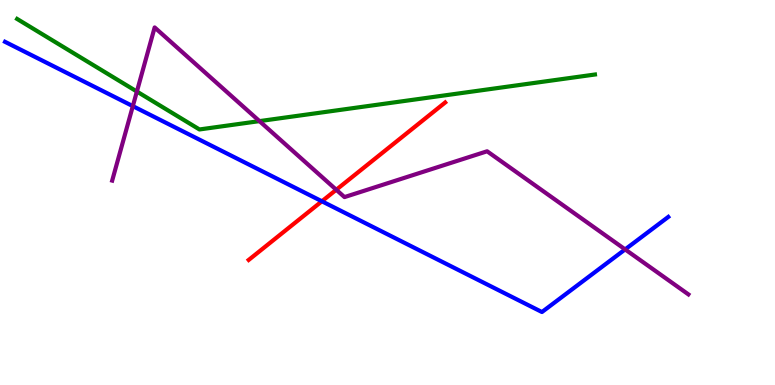[{'lines': ['blue', 'red'], 'intersections': [{'x': 4.15, 'y': 4.77}]}, {'lines': ['green', 'red'], 'intersections': []}, {'lines': ['purple', 'red'], 'intersections': [{'x': 4.34, 'y': 5.07}]}, {'lines': ['blue', 'green'], 'intersections': []}, {'lines': ['blue', 'purple'], 'intersections': [{'x': 1.71, 'y': 7.24}, {'x': 8.07, 'y': 3.52}]}, {'lines': ['green', 'purple'], 'intersections': [{'x': 1.77, 'y': 7.62}, {'x': 3.35, 'y': 6.85}]}]